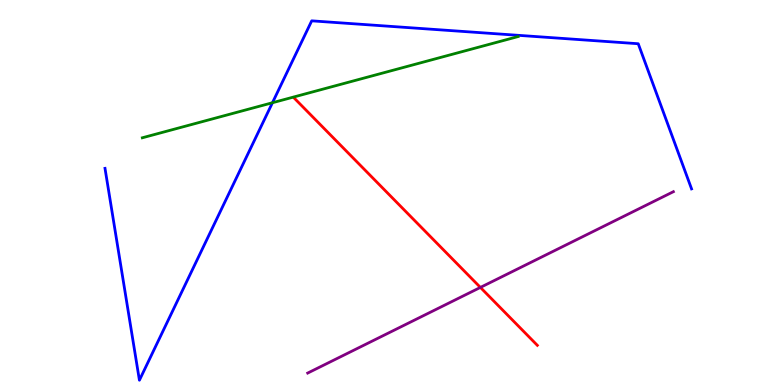[{'lines': ['blue', 'red'], 'intersections': []}, {'lines': ['green', 'red'], 'intersections': []}, {'lines': ['purple', 'red'], 'intersections': [{'x': 6.2, 'y': 2.53}]}, {'lines': ['blue', 'green'], 'intersections': [{'x': 3.52, 'y': 7.33}]}, {'lines': ['blue', 'purple'], 'intersections': []}, {'lines': ['green', 'purple'], 'intersections': []}]